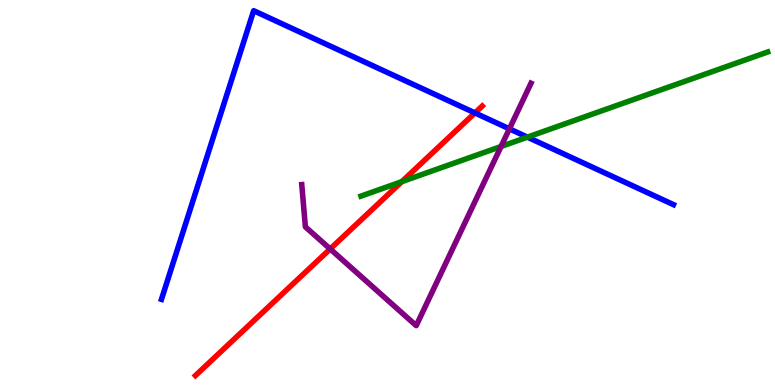[{'lines': ['blue', 'red'], 'intersections': [{'x': 6.13, 'y': 7.07}]}, {'lines': ['green', 'red'], 'intersections': [{'x': 5.18, 'y': 5.28}]}, {'lines': ['purple', 'red'], 'intersections': [{'x': 4.26, 'y': 3.53}]}, {'lines': ['blue', 'green'], 'intersections': [{'x': 6.81, 'y': 6.44}]}, {'lines': ['blue', 'purple'], 'intersections': [{'x': 6.57, 'y': 6.65}]}, {'lines': ['green', 'purple'], 'intersections': [{'x': 6.47, 'y': 6.2}]}]